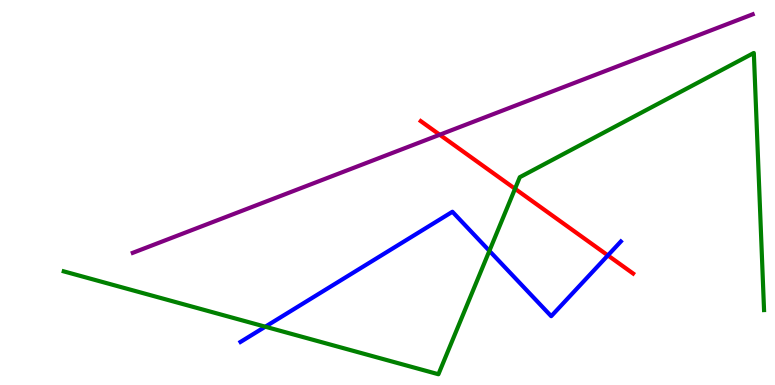[{'lines': ['blue', 'red'], 'intersections': [{'x': 7.84, 'y': 3.37}]}, {'lines': ['green', 'red'], 'intersections': [{'x': 6.65, 'y': 5.1}]}, {'lines': ['purple', 'red'], 'intersections': [{'x': 5.67, 'y': 6.5}]}, {'lines': ['blue', 'green'], 'intersections': [{'x': 3.42, 'y': 1.51}, {'x': 6.31, 'y': 3.48}]}, {'lines': ['blue', 'purple'], 'intersections': []}, {'lines': ['green', 'purple'], 'intersections': []}]